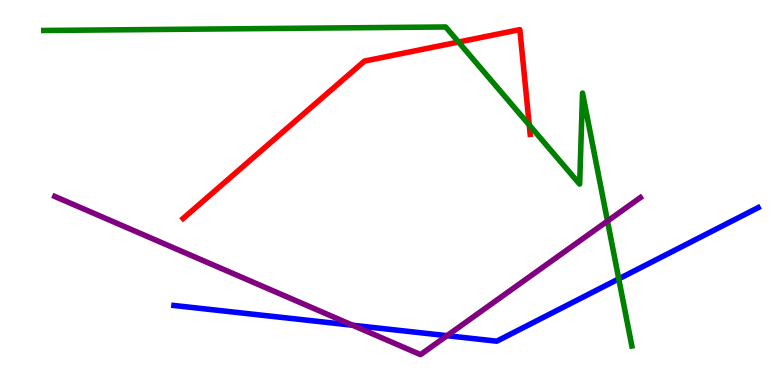[{'lines': ['blue', 'red'], 'intersections': []}, {'lines': ['green', 'red'], 'intersections': [{'x': 5.92, 'y': 8.91}, {'x': 6.83, 'y': 6.75}]}, {'lines': ['purple', 'red'], 'intersections': []}, {'lines': ['blue', 'green'], 'intersections': [{'x': 7.98, 'y': 2.76}]}, {'lines': ['blue', 'purple'], 'intersections': [{'x': 4.55, 'y': 1.55}, {'x': 5.77, 'y': 1.28}]}, {'lines': ['green', 'purple'], 'intersections': [{'x': 7.84, 'y': 4.26}]}]